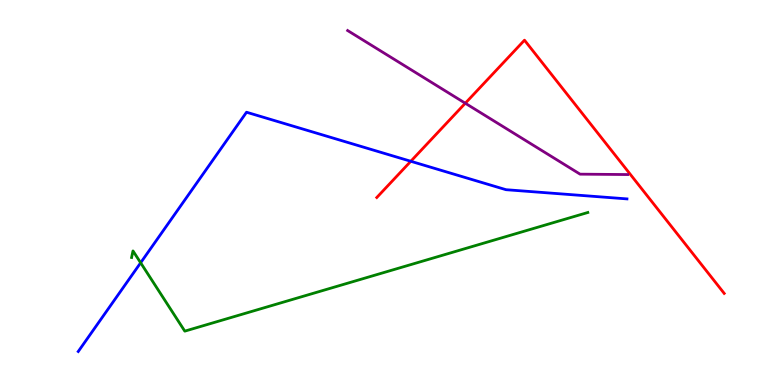[{'lines': ['blue', 'red'], 'intersections': [{'x': 5.3, 'y': 5.81}]}, {'lines': ['green', 'red'], 'intersections': []}, {'lines': ['purple', 'red'], 'intersections': [{'x': 6.0, 'y': 7.32}]}, {'lines': ['blue', 'green'], 'intersections': [{'x': 1.81, 'y': 3.17}]}, {'lines': ['blue', 'purple'], 'intersections': []}, {'lines': ['green', 'purple'], 'intersections': []}]